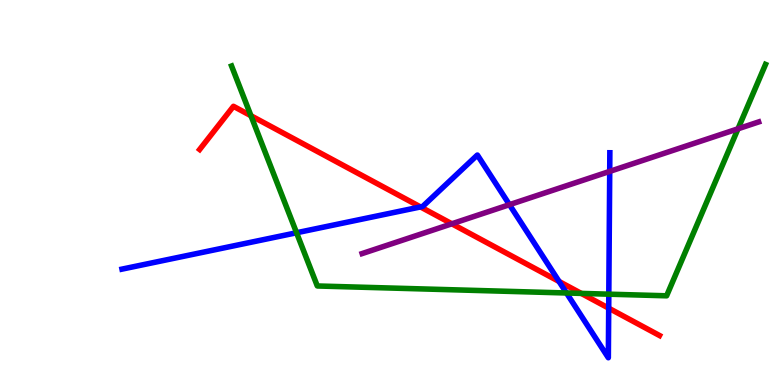[{'lines': ['blue', 'red'], 'intersections': [{'x': 5.43, 'y': 4.63}, {'x': 7.21, 'y': 2.69}, {'x': 7.85, 'y': 2.0}]}, {'lines': ['green', 'red'], 'intersections': [{'x': 3.24, 'y': 6.99}, {'x': 7.5, 'y': 2.38}]}, {'lines': ['purple', 'red'], 'intersections': [{'x': 5.83, 'y': 4.19}]}, {'lines': ['blue', 'green'], 'intersections': [{'x': 3.83, 'y': 3.95}, {'x': 7.31, 'y': 2.39}, {'x': 7.86, 'y': 2.36}]}, {'lines': ['blue', 'purple'], 'intersections': [{'x': 6.57, 'y': 4.68}, {'x': 7.87, 'y': 5.55}]}, {'lines': ['green', 'purple'], 'intersections': [{'x': 9.52, 'y': 6.65}]}]